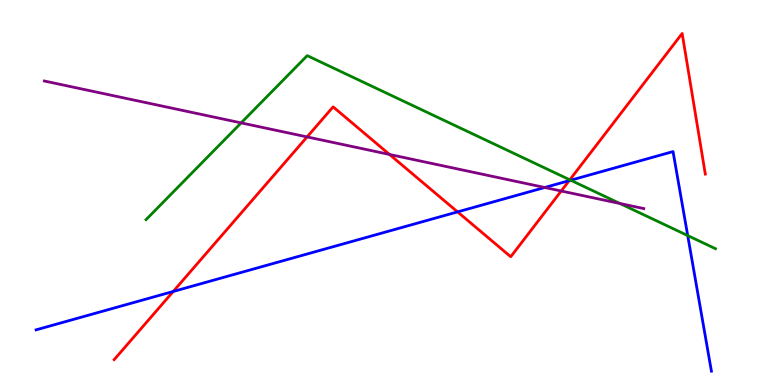[{'lines': ['blue', 'red'], 'intersections': [{'x': 2.24, 'y': 2.43}, {'x': 5.9, 'y': 4.5}, {'x': 7.34, 'y': 5.31}]}, {'lines': ['green', 'red'], 'intersections': [{'x': 7.35, 'y': 5.33}]}, {'lines': ['purple', 'red'], 'intersections': [{'x': 3.96, 'y': 6.44}, {'x': 5.03, 'y': 5.99}, {'x': 7.24, 'y': 5.04}]}, {'lines': ['blue', 'green'], 'intersections': [{'x': 7.36, 'y': 5.32}, {'x': 8.87, 'y': 3.88}]}, {'lines': ['blue', 'purple'], 'intersections': [{'x': 7.03, 'y': 5.13}]}, {'lines': ['green', 'purple'], 'intersections': [{'x': 3.11, 'y': 6.81}, {'x': 8.0, 'y': 4.71}]}]